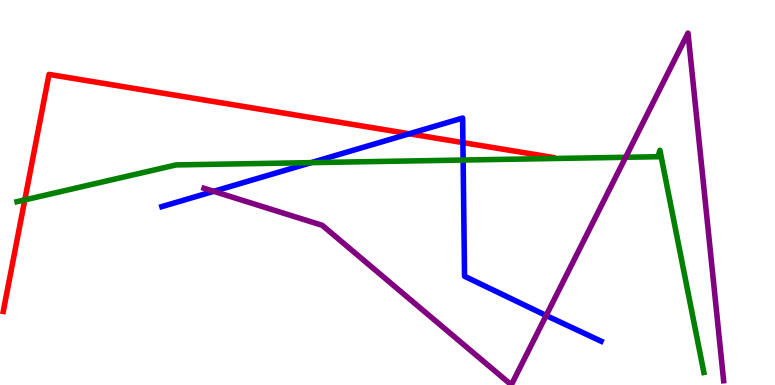[{'lines': ['blue', 'red'], 'intersections': [{'x': 5.28, 'y': 6.53}, {'x': 5.97, 'y': 6.3}]}, {'lines': ['green', 'red'], 'intersections': [{'x': 0.32, 'y': 4.81}]}, {'lines': ['purple', 'red'], 'intersections': []}, {'lines': ['blue', 'green'], 'intersections': [{'x': 4.02, 'y': 5.78}, {'x': 5.98, 'y': 5.84}]}, {'lines': ['blue', 'purple'], 'intersections': [{'x': 2.76, 'y': 5.03}, {'x': 7.05, 'y': 1.81}]}, {'lines': ['green', 'purple'], 'intersections': [{'x': 8.07, 'y': 5.91}]}]